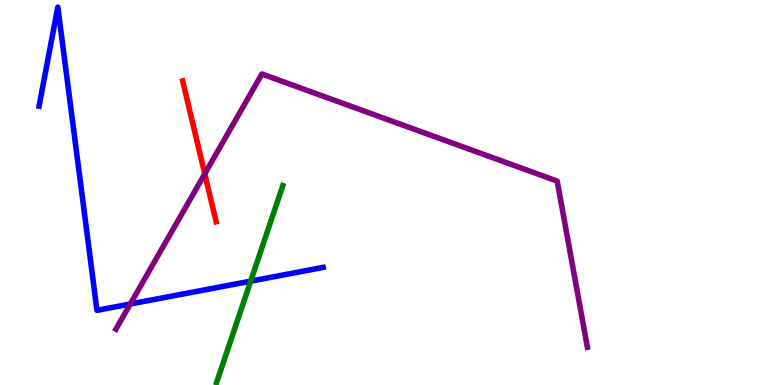[{'lines': ['blue', 'red'], 'intersections': []}, {'lines': ['green', 'red'], 'intersections': []}, {'lines': ['purple', 'red'], 'intersections': [{'x': 2.64, 'y': 5.48}]}, {'lines': ['blue', 'green'], 'intersections': [{'x': 3.23, 'y': 2.7}]}, {'lines': ['blue', 'purple'], 'intersections': [{'x': 1.68, 'y': 2.1}]}, {'lines': ['green', 'purple'], 'intersections': []}]